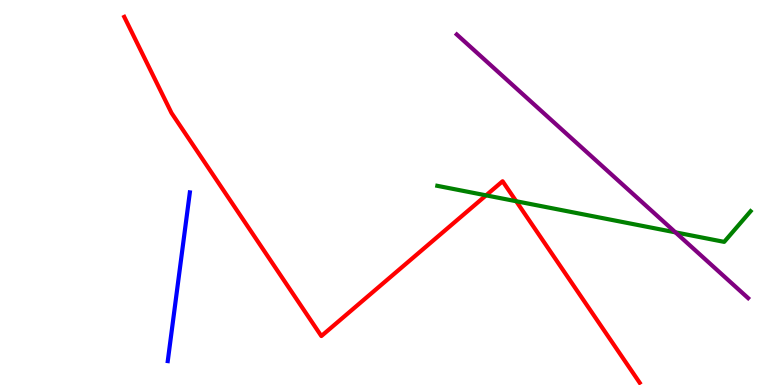[{'lines': ['blue', 'red'], 'intersections': []}, {'lines': ['green', 'red'], 'intersections': [{'x': 6.27, 'y': 4.93}, {'x': 6.66, 'y': 4.77}]}, {'lines': ['purple', 'red'], 'intersections': []}, {'lines': ['blue', 'green'], 'intersections': []}, {'lines': ['blue', 'purple'], 'intersections': []}, {'lines': ['green', 'purple'], 'intersections': [{'x': 8.72, 'y': 3.96}]}]